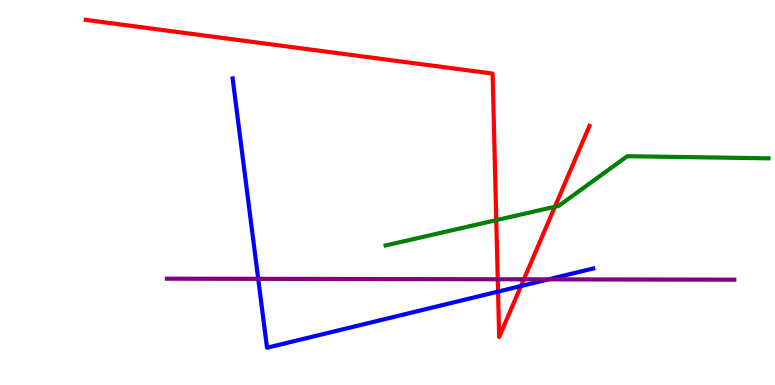[{'lines': ['blue', 'red'], 'intersections': [{'x': 6.43, 'y': 2.43}, {'x': 6.72, 'y': 2.57}]}, {'lines': ['green', 'red'], 'intersections': [{'x': 6.4, 'y': 4.28}, {'x': 7.16, 'y': 4.63}]}, {'lines': ['purple', 'red'], 'intersections': [{'x': 6.42, 'y': 2.75}, {'x': 6.76, 'y': 2.75}]}, {'lines': ['blue', 'green'], 'intersections': []}, {'lines': ['blue', 'purple'], 'intersections': [{'x': 3.33, 'y': 2.76}, {'x': 7.08, 'y': 2.74}]}, {'lines': ['green', 'purple'], 'intersections': []}]